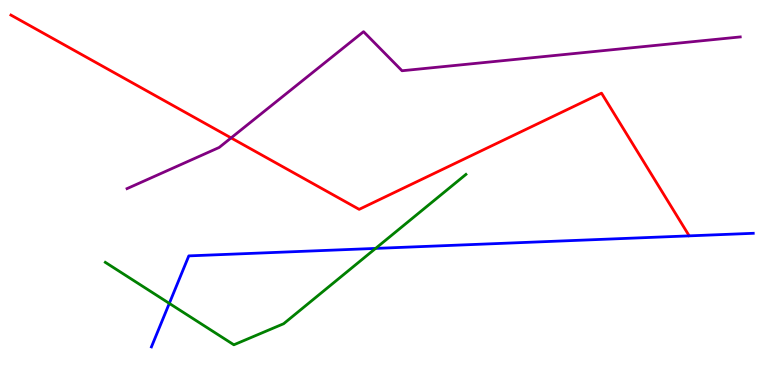[{'lines': ['blue', 'red'], 'intersections': []}, {'lines': ['green', 'red'], 'intersections': []}, {'lines': ['purple', 'red'], 'intersections': [{'x': 2.98, 'y': 6.42}]}, {'lines': ['blue', 'green'], 'intersections': [{'x': 2.18, 'y': 2.12}, {'x': 4.85, 'y': 3.55}]}, {'lines': ['blue', 'purple'], 'intersections': []}, {'lines': ['green', 'purple'], 'intersections': []}]